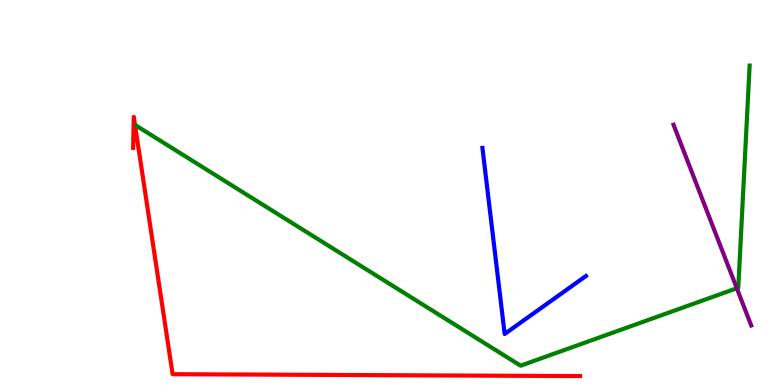[{'lines': ['blue', 'red'], 'intersections': []}, {'lines': ['green', 'red'], 'intersections': []}, {'lines': ['purple', 'red'], 'intersections': []}, {'lines': ['blue', 'green'], 'intersections': []}, {'lines': ['blue', 'purple'], 'intersections': []}, {'lines': ['green', 'purple'], 'intersections': [{'x': 9.51, 'y': 2.51}]}]